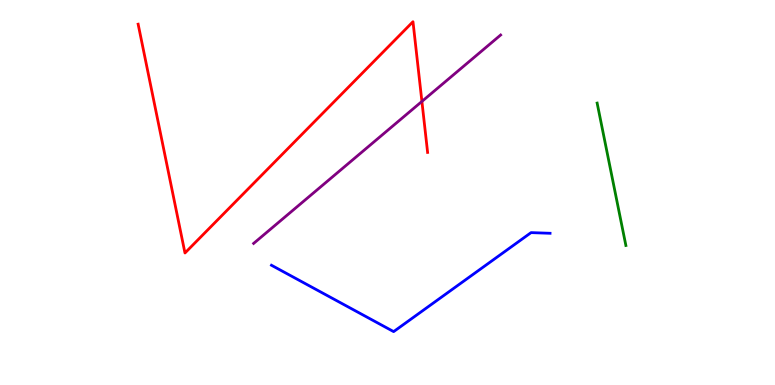[{'lines': ['blue', 'red'], 'intersections': []}, {'lines': ['green', 'red'], 'intersections': []}, {'lines': ['purple', 'red'], 'intersections': [{'x': 5.44, 'y': 7.37}]}, {'lines': ['blue', 'green'], 'intersections': []}, {'lines': ['blue', 'purple'], 'intersections': []}, {'lines': ['green', 'purple'], 'intersections': []}]